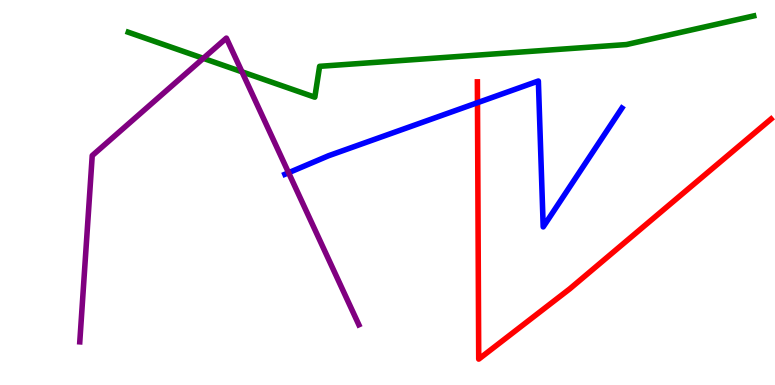[{'lines': ['blue', 'red'], 'intersections': [{'x': 6.16, 'y': 7.33}]}, {'lines': ['green', 'red'], 'intersections': []}, {'lines': ['purple', 'red'], 'intersections': []}, {'lines': ['blue', 'green'], 'intersections': []}, {'lines': ['blue', 'purple'], 'intersections': [{'x': 3.72, 'y': 5.51}]}, {'lines': ['green', 'purple'], 'intersections': [{'x': 2.62, 'y': 8.48}, {'x': 3.12, 'y': 8.13}]}]